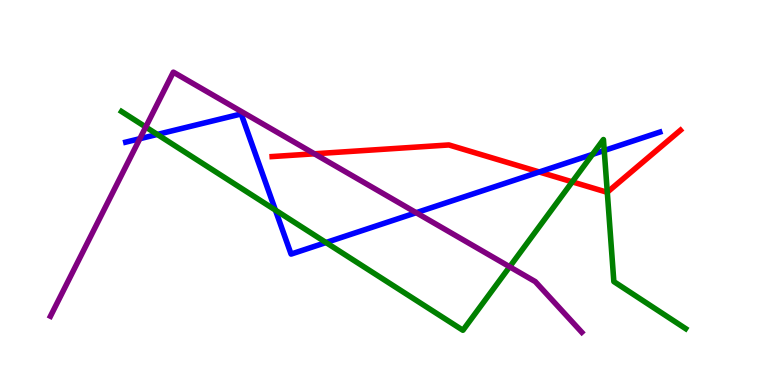[{'lines': ['blue', 'red'], 'intersections': [{'x': 6.96, 'y': 5.53}]}, {'lines': ['green', 'red'], 'intersections': [{'x': 7.38, 'y': 5.28}, {'x': 7.84, 'y': 5.01}]}, {'lines': ['purple', 'red'], 'intersections': [{'x': 4.06, 'y': 6.01}]}, {'lines': ['blue', 'green'], 'intersections': [{'x': 2.03, 'y': 6.51}, {'x': 3.55, 'y': 4.54}, {'x': 4.21, 'y': 3.7}, {'x': 7.64, 'y': 5.99}, {'x': 7.8, 'y': 6.09}]}, {'lines': ['blue', 'purple'], 'intersections': [{'x': 1.8, 'y': 6.4}, {'x': 5.37, 'y': 4.48}]}, {'lines': ['green', 'purple'], 'intersections': [{'x': 1.88, 'y': 6.7}, {'x': 6.58, 'y': 3.07}]}]